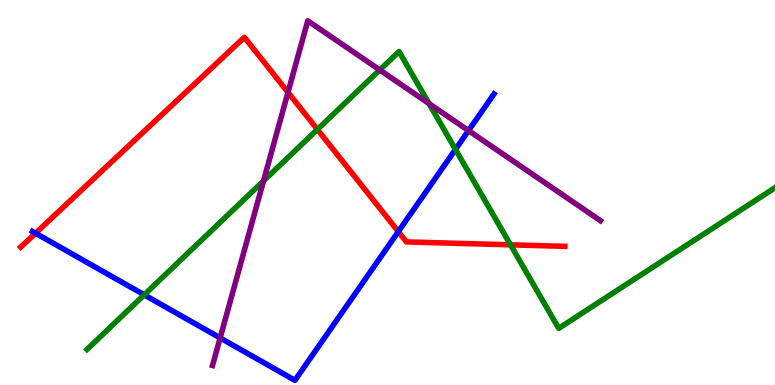[{'lines': ['blue', 'red'], 'intersections': [{'x': 0.459, 'y': 3.94}, {'x': 5.14, 'y': 3.98}]}, {'lines': ['green', 'red'], 'intersections': [{'x': 4.1, 'y': 6.64}, {'x': 6.59, 'y': 3.64}]}, {'lines': ['purple', 'red'], 'intersections': [{'x': 3.72, 'y': 7.6}]}, {'lines': ['blue', 'green'], 'intersections': [{'x': 1.86, 'y': 2.34}, {'x': 5.88, 'y': 6.12}]}, {'lines': ['blue', 'purple'], 'intersections': [{'x': 2.84, 'y': 1.22}, {'x': 6.05, 'y': 6.61}]}, {'lines': ['green', 'purple'], 'intersections': [{'x': 3.4, 'y': 5.3}, {'x': 4.9, 'y': 8.18}, {'x': 5.54, 'y': 7.31}]}]